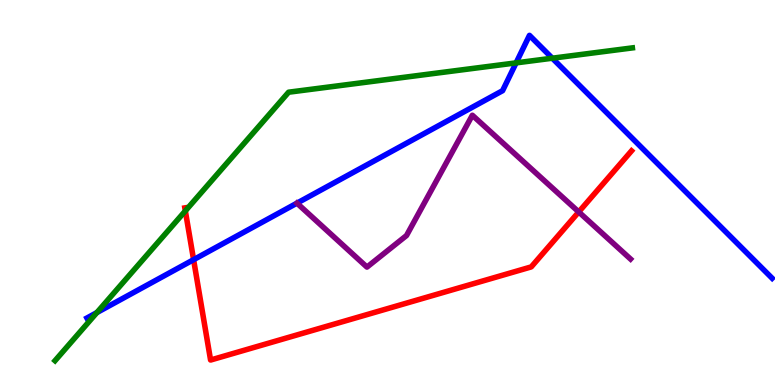[{'lines': ['blue', 'red'], 'intersections': [{'x': 2.5, 'y': 3.25}]}, {'lines': ['green', 'red'], 'intersections': [{'x': 2.39, 'y': 4.52}]}, {'lines': ['purple', 'red'], 'intersections': [{'x': 7.47, 'y': 4.49}]}, {'lines': ['blue', 'green'], 'intersections': [{'x': 1.25, 'y': 1.88}, {'x': 6.66, 'y': 8.37}, {'x': 7.13, 'y': 8.49}]}, {'lines': ['blue', 'purple'], 'intersections': []}, {'lines': ['green', 'purple'], 'intersections': []}]